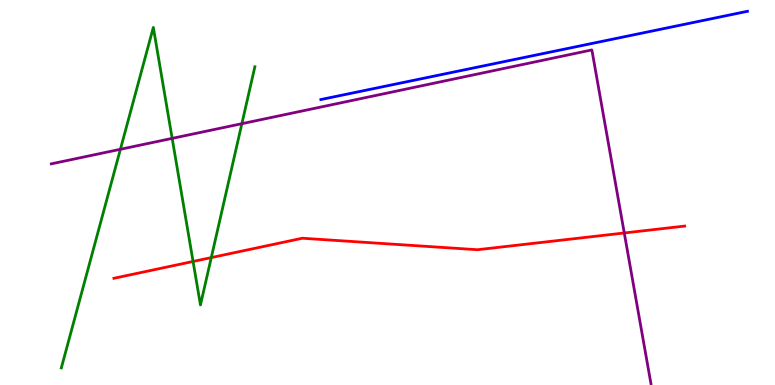[{'lines': ['blue', 'red'], 'intersections': []}, {'lines': ['green', 'red'], 'intersections': [{'x': 2.49, 'y': 3.21}, {'x': 2.73, 'y': 3.31}]}, {'lines': ['purple', 'red'], 'intersections': [{'x': 8.06, 'y': 3.95}]}, {'lines': ['blue', 'green'], 'intersections': []}, {'lines': ['blue', 'purple'], 'intersections': []}, {'lines': ['green', 'purple'], 'intersections': [{'x': 1.55, 'y': 6.12}, {'x': 2.22, 'y': 6.41}, {'x': 3.12, 'y': 6.79}]}]